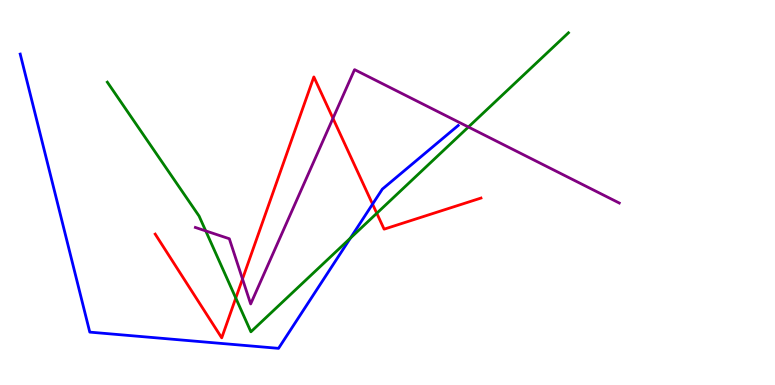[{'lines': ['blue', 'red'], 'intersections': [{'x': 4.81, 'y': 4.7}]}, {'lines': ['green', 'red'], 'intersections': [{'x': 3.04, 'y': 2.26}, {'x': 4.86, 'y': 4.46}]}, {'lines': ['purple', 'red'], 'intersections': [{'x': 3.13, 'y': 2.75}, {'x': 4.3, 'y': 6.93}]}, {'lines': ['blue', 'green'], 'intersections': [{'x': 4.52, 'y': 3.81}]}, {'lines': ['blue', 'purple'], 'intersections': []}, {'lines': ['green', 'purple'], 'intersections': [{'x': 2.65, 'y': 4.0}, {'x': 6.04, 'y': 6.7}]}]